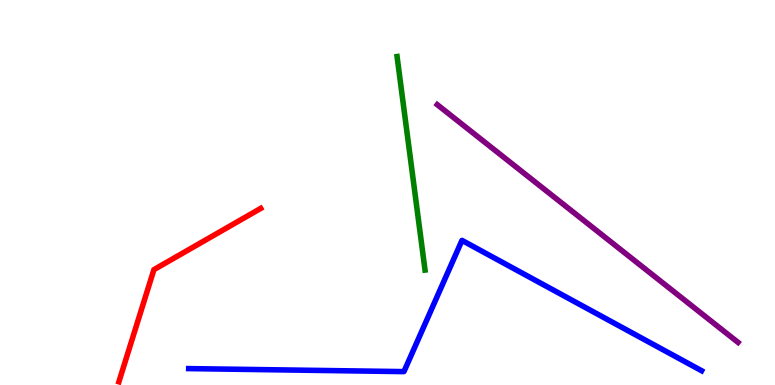[{'lines': ['blue', 'red'], 'intersections': []}, {'lines': ['green', 'red'], 'intersections': []}, {'lines': ['purple', 'red'], 'intersections': []}, {'lines': ['blue', 'green'], 'intersections': []}, {'lines': ['blue', 'purple'], 'intersections': []}, {'lines': ['green', 'purple'], 'intersections': []}]